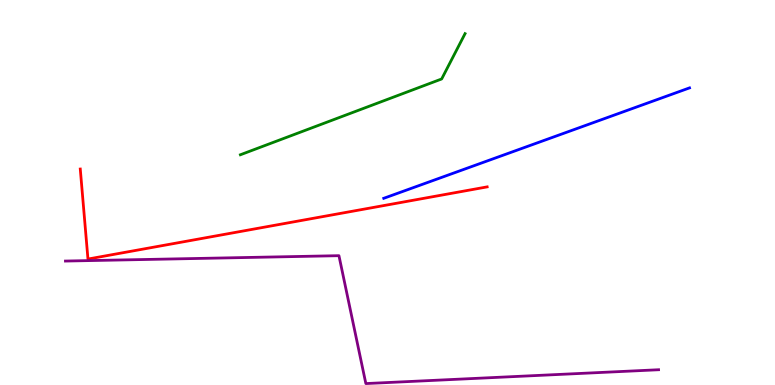[{'lines': ['blue', 'red'], 'intersections': []}, {'lines': ['green', 'red'], 'intersections': []}, {'lines': ['purple', 'red'], 'intersections': []}, {'lines': ['blue', 'green'], 'intersections': []}, {'lines': ['blue', 'purple'], 'intersections': []}, {'lines': ['green', 'purple'], 'intersections': []}]